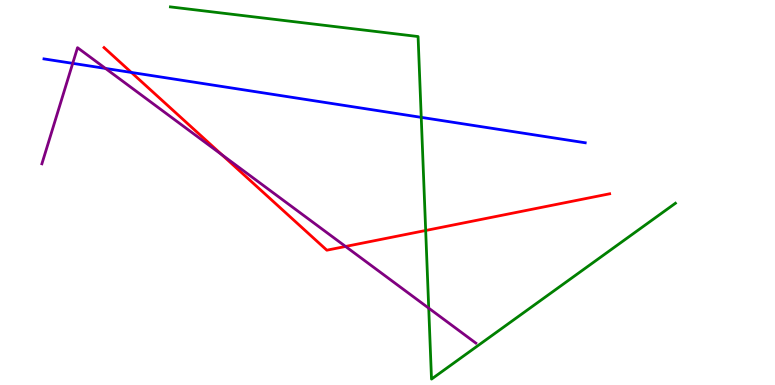[{'lines': ['blue', 'red'], 'intersections': [{'x': 1.69, 'y': 8.12}]}, {'lines': ['green', 'red'], 'intersections': [{'x': 5.49, 'y': 4.01}]}, {'lines': ['purple', 'red'], 'intersections': [{'x': 2.86, 'y': 5.98}, {'x': 4.46, 'y': 3.6}]}, {'lines': ['blue', 'green'], 'intersections': [{'x': 5.44, 'y': 6.95}]}, {'lines': ['blue', 'purple'], 'intersections': [{'x': 0.938, 'y': 8.35}, {'x': 1.36, 'y': 8.22}]}, {'lines': ['green', 'purple'], 'intersections': [{'x': 5.53, 'y': 2.0}]}]